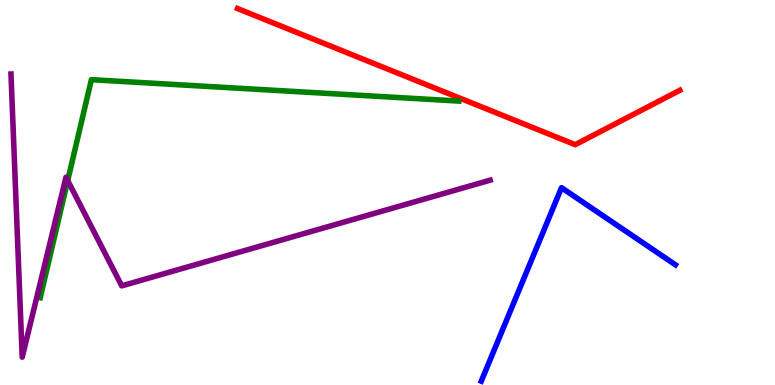[{'lines': ['blue', 'red'], 'intersections': []}, {'lines': ['green', 'red'], 'intersections': []}, {'lines': ['purple', 'red'], 'intersections': []}, {'lines': ['blue', 'green'], 'intersections': []}, {'lines': ['blue', 'purple'], 'intersections': []}, {'lines': ['green', 'purple'], 'intersections': [{'x': 0.874, 'y': 5.31}]}]